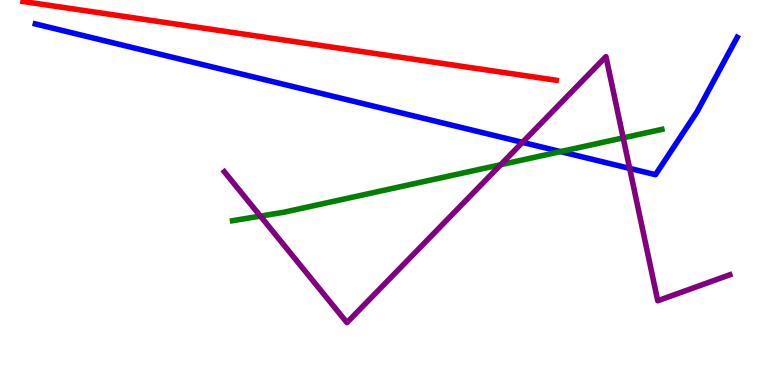[{'lines': ['blue', 'red'], 'intersections': []}, {'lines': ['green', 'red'], 'intersections': []}, {'lines': ['purple', 'red'], 'intersections': []}, {'lines': ['blue', 'green'], 'intersections': [{'x': 7.23, 'y': 6.06}]}, {'lines': ['blue', 'purple'], 'intersections': [{'x': 6.74, 'y': 6.3}, {'x': 8.12, 'y': 5.63}]}, {'lines': ['green', 'purple'], 'intersections': [{'x': 3.36, 'y': 4.39}, {'x': 6.46, 'y': 5.72}, {'x': 8.04, 'y': 6.42}]}]